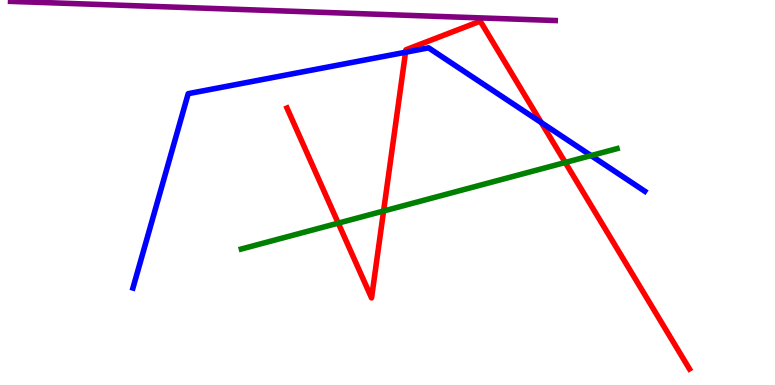[{'lines': ['blue', 'red'], 'intersections': [{'x': 5.23, 'y': 8.64}, {'x': 6.98, 'y': 6.82}]}, {'lines': ['green', 'red'], 'intersections': [{'x': 4.36, 'y': 4.2}, {'x': 4.95, 'y': 4.52}, {'x': 7.29, 'y': 5.78}]}, {'lines': ['purple', 'red'], 'intersections': []}, {'lines': ['blue', 'green'], 'intersections': [{'x': 7.63, 'y': 5.96}]}, {'lines': ['blue', 'purple'], 'intersections': []}, {'lines': ['green', 'purple'], 'intersections': []}]